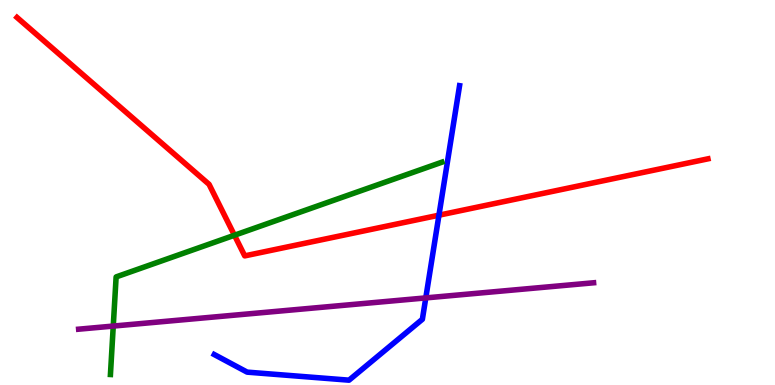[{'lines': ['blue', 'red'], 'intersections': [{'x': 5.66, 'y': 4.41}]}, {'lines': ['green', 'red'], 'intersections': [{'x': 3.03, 'y': 3.89}]}, {'lines': ['purple', 'red'], 'intersections': []}, {'lines': ['blue', 'green'], 'intersections': []}, {'lines': ['blue', 'purple'], 'intersections': [{'x': 5.49, 'y': 2.26}]}, {'lines': ['green', 'purple'], 'intersections': [{'x': 1.46, 'y': 1.53}]}]